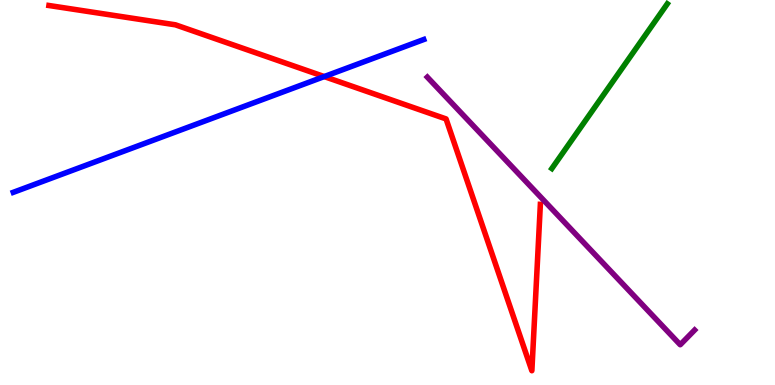[{'lines': ['blue', 'red'], 'intersections': [{'x': 4.18, 'y': 8.01}]}, {'lines': ['green', 'red'], 'intersections': []}, {'lines': ['purple', 'red'], 'intersections': []}, {'lines': ['blue', 'green'], 'intersections': []}, {'lines': ['blue', 'purple'], 'intersections': []}, {'lines': ['green', 'purple'], 'intersections': []}]